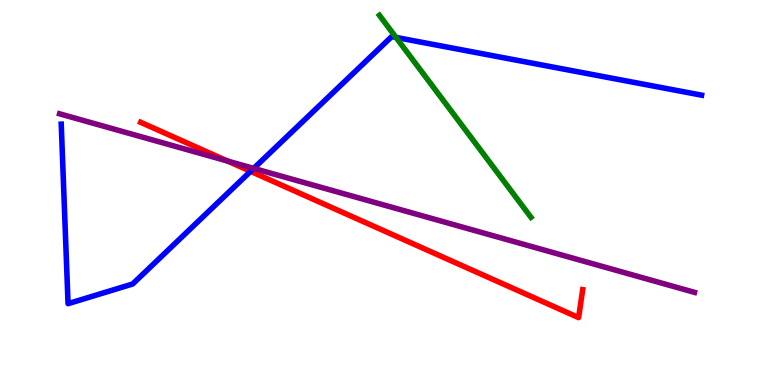[{'lines': ['blue', 'red'], 'intersections': [{'x': 3.23, 'y': 5.55}]}, {'lines': ['green', 'red'], 'intersections': []}, {'lines': ['purple', 'red'], 'intersections': [{'x': 2.94, 'y': 5.82}]}, {'lines': ['blue', 'green'], 'intersections': [{'x': 5.11, 'y': 9.03}]}, {'lines': ['blue', 'purple'], 'intersections': [{'x': 3.27, 'y': 5.63}]}, {'lines': ['green', 'purple'], 'intersections': []}]